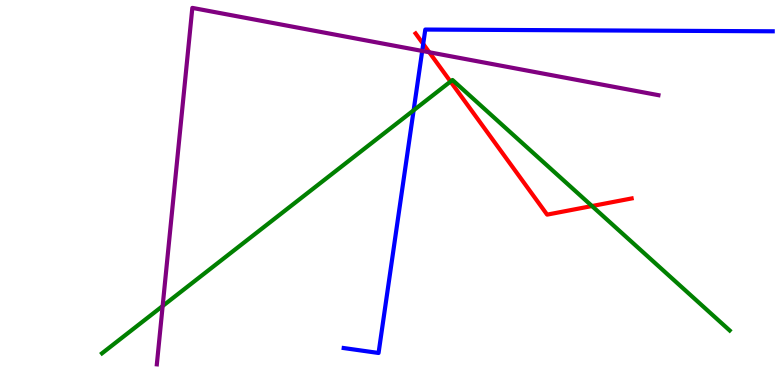[{'lines': ['blue', 'red'], 'intersections': [{'x': 5.46, 'y': 8.86}]}, {'lines': ['green', 'red'], 'intersections': [{'x': 5.81, 'y': 7.88}, {'x': 7.64, 'y': 4.65}]}, {'lines': ['purple', 'red'], 'intersections': [{'x': 5.54, 'y': 8.64}]}, {'lines': ['blue', 'green'], 'intersections': [{'x': 5.34, 'y': 7.14}]}, {'lines': ['blue', 'purple'], 'intersections': [{'x': 5.45, 'y': 8.68}]}, {'lines': ['green', 'purple'], 'intersections': [{'x': 2.1, 'y': 2.05}]}]